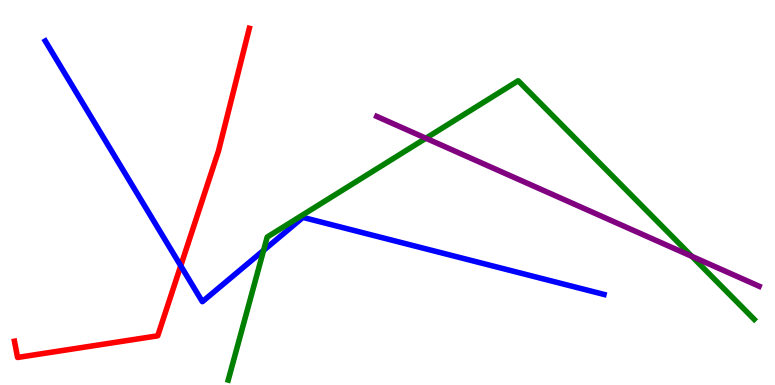[{'lines': ['blue', 'red'], 'intersections': [{'x': 2.33, 'y': 3.1}]}, {'lines': ['green', 'red'], 'intersections': []}, {'lines': ['purple', 'red'], 'intersections': []}, {'lines': ['blue', 'green'], 'intersections': [{'x': 3.4, 'y': 3.5}]}, {'lines': ['blue', 'purple'], 'intersections': []}, {'lines': ['green', 'purple'], 'intersections': [{'x': 5.5, 'y': 6.41}, {'x': 8.93, 'y': 3.34}]}]